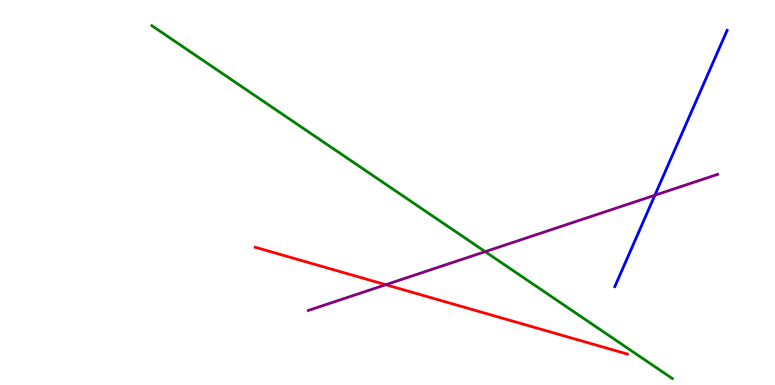[{'lines': ['blue', 'red'], 'intersections': []}, {'lines': ['green', 'red'], 'intersections': []}, {'lines': ['purple', 'red'], 'intersections': [{'x': 4.98, 'y': 2.6}]}, {'lines': ['blue', 'green'], 'intersections': []}, {'lines': ['blue', 'purple'], 'intersections': [{'x': 8.45, 'y': 4.93}]}, {'lines': ['green', 'purple'], 'intersections': [{'x': 6.26, 'y': 3.46}]}]